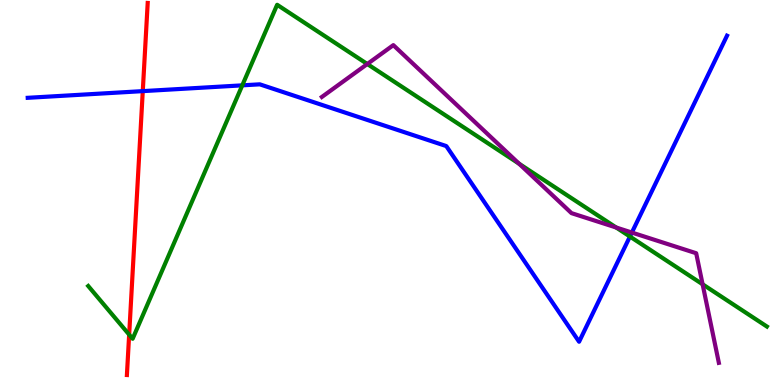[{'lines': ['blue', 'red'], 'intersections': [{'x': 1.84, 'y': 7.63}]}, {'lines': ['green', 'red'], 'intersections': [{'x': 1.67, 'y': 1.31}]}, {'lines': ['purple', 'red'], 'intersections': []}, {'lines': ['blue', 'green'], 'intersections': [{'x': 3.13, 'y': 7.78}, {'x': 8.13, 'y': 3.86}]}, {'lines': ['blue', 'purple'], 'intersections': [{'x': 8.15, 'y': 3.96}]}, {'lines': ['green', 'purple'], 'intersections': [{'x': 4.74, 'y': 8.34}, {'x': 6.7, 'y': 5.75}, {'x': 7.95, 'y': 4.09}, {'x': 9.07, 'y': 2.62}]}]